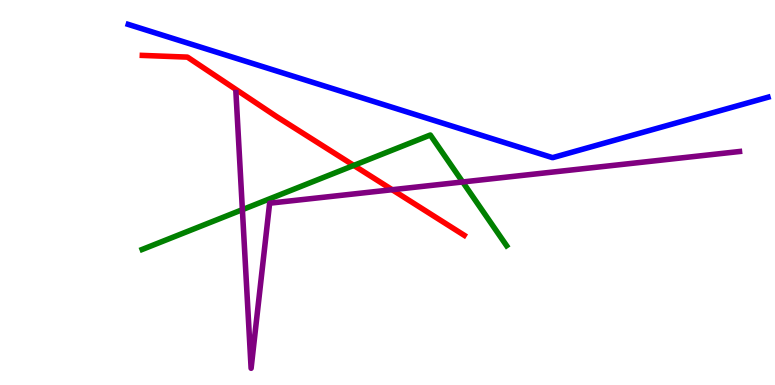[{'lines': ['blue', 'red'], 'intersections': []}, {'lines': ['green', 'red'], 'intersections': [{'x': 4.56, 'y': 5.7}]}, {'lines': ['purple', 'red'], 'intersections': [{'x': 5.06, 'y': 5.07}]}, {'lines': ['blue', 'green'], 'intersections': []}, {'lines': ['blue', 'purple'], 'intersections': []}, {'lines': ['green', 'purple'], 'intersections': [{'x': 3.13, 'y': 4.55}, {'x': 5.97, 'y': 5.27}]}]